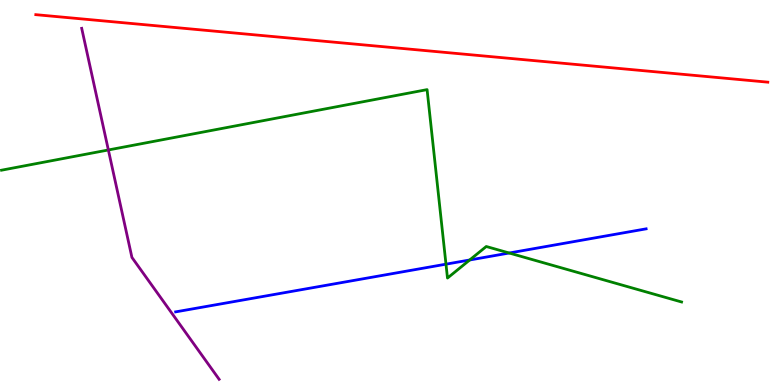[{'lines': ['blue', 'red'], 'intersections': []}, {'lines': ['green', 'red'], 'intersections': []}, {'lines': ['purple', 'red'], 'intersections': []}, {'lines': ['blue', 'green'], 'intersections': [{'x': 5.75, 'y': 3.14}, {'x': 6.06, 'y': 3.25}, {'x': 6.57, 'y': 3.43}]}, {'lines': ['blue', 'purple'], 'intersections': []}, {'lines': ['green', 'purple'], 'intersections': [{'x': 1.4, 'y': 6.1}]}]